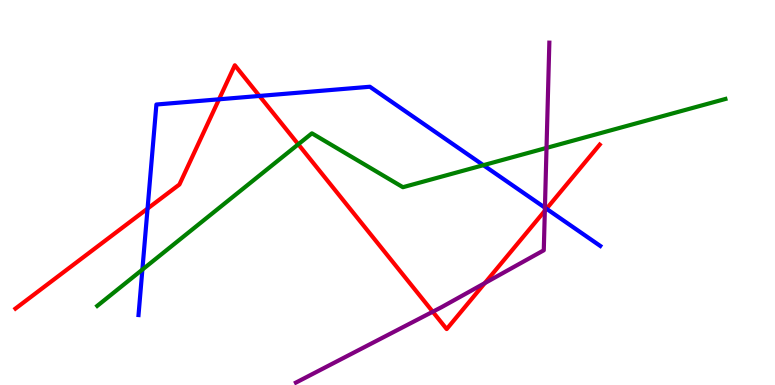[{'lines': ['blue', 'red'], 'intersections': [{'x': 1.9, 'y': 4.58}, {'x': 2.83, 'y': 7.42}, {'x': 3.35, 'y': 7.51}, {'x': 7.05, 'y': 4.58}]}, {'lines': ['green', 'red'], 'intersections': [{'x': 3.85, 'y': 6.25}]}, {'lines': ['purple', 'red'], 'intersections': [{'x': 5.58, 'y': 1.9}, {'x': 6.26, 'y': 2.65}, {'x': 7.03, 'y': 4.53}]}, {'lines': ['blue', 'green'], 'intersections': [{'x': 1.84, 'y': 3.0}, {'x': 6.24, 'y': 5.71}]}, {'lines': ['blue', 'purple'], 'intersections': [{'x': 7.03, 'y': 4.61}]}, {'lines': ['green', 'purple'], 'intersections': [{'x': 7.05, 'y': 6.16}]}]